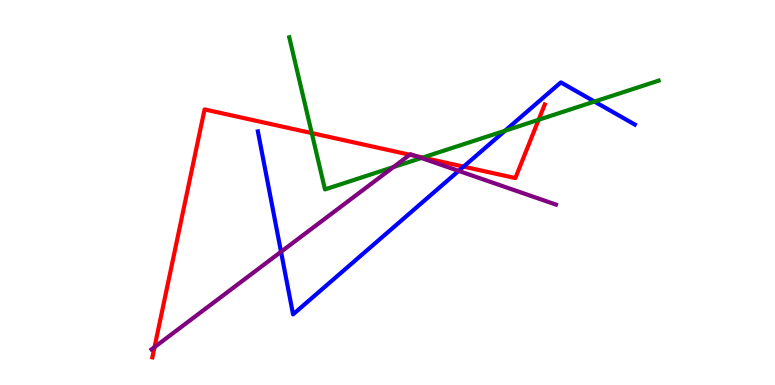[{'lines': ['blue', 'red'], 'intersections': [{'x': 5.98, 'y': 5.67}]}, {'lines': ['green', 'red'], 'intersections': [{'x': 4.02, 'y': 6.54}, {'x': 5.45, 'y': 5.91}, {'x': 6.95, 'y': 6.89}]}, {'lines': ['purple', 'red'], 'intersections': [{'x': 1.99, 'y': 0.984}, {'x': 5.29, 'y': 5.98}, {'x': 5.37, 'y': 5.94}]}, {'lines': ['blue', 'green'], 'intersections': [{'x': 6.52, 'y': 6.6}, {'x': 7.67, 'y': 7.36}]}, {'lines': ['blue', 'purple'], 'intersections': [{'x': 3.63, 'y': 3.46}, {'x': 5.92, 'y': 5.56}]}, {'lines': ['green', 'purple'], 'intersections': [{'x': 5.08, 'y': 5.66}, {'x': 5.44, 'y': 5.9}]}]